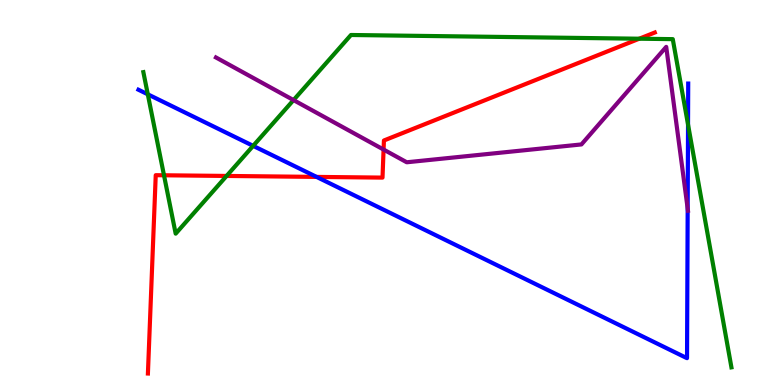[{'lines': ['blue', 'red'], 'intersections': [{'x': 4.08, 'y': 5.41}]}, {'lines': ['green', 'red'], 'intersections': [{'x': 2.12, 'y': 5.45}, {'x': 2.92, 'y': 5.43}, {'x': 8.25, 'y': 8.99}]}, {'lines': ['purple', 'red'], 'intersections': [{'x': 4.95, 'y': 6.12}]}, {'lines': ['blue', 'green'], 'intersections': [{'x': 1.91, 'y': 7.55}, {'x': 3.27, 'y': 6.21}, {'x': 8.88, 'y': 6.76}]}, {'lines': ['blue', 'purple'], 'intersections': [{'x': 8.87, 'y': 4.58}]}, {'lines': ['green', 'purple'], 'intersections': [{'x': 3.79, 'y': 7.4}]}]